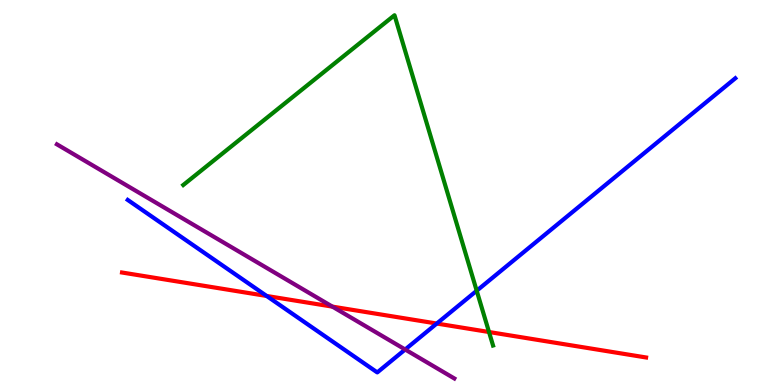[{'lines': ['blue', 'red'], 'intersections': [{'x': 3.44, 'y': 2.31}, {'x': 5.64, 'y': 1.6}]}, {'lines': ['green', 'red'], 'intersections': [{'x': 6.31, 'y': 1.38}]}, {'lines': ['purple', 'red'], 'intersections': [{'x': 4.29, 'y': 2.04}]}, {'lines': ['blue', 'green'], 'intersections': [{'x': 6.15, 'y': 2.45}]}, {'lines': ['blue', 'purple'], 'intersections': [{'x': 5.23, 'y': 0.922}]}, {'lines': ['green', 'purple'], 'intersections': []}]